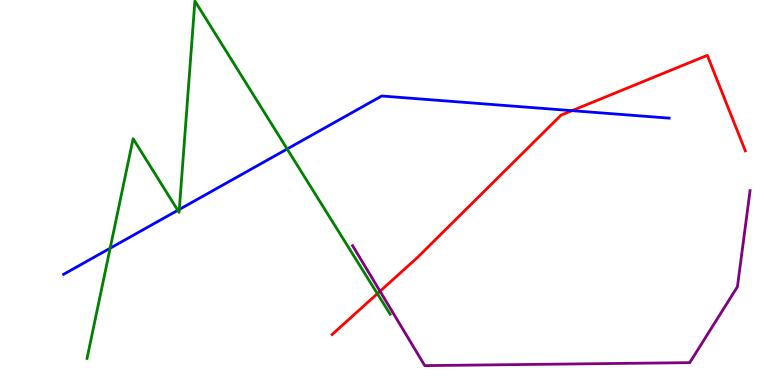[{'lines': ['blue', 'red'], 'intersections': [{'x': 7.38, 'y': 7.13}]}, {'lines': ['green', 'red'], 'intersections': [{'x': 4.87, 'y': 2.37}]}, {'lines': ['purple', 'red'], 'intersections': [{'x': 4.9, 'y': 2.43}]}, {'lines': ['blue', 'green'], 'intersections': [{'x': 1.42, 'y': 3.55}, {'x': 2.29, 'y': 4.54}, {'x': 2.31, 'y': 4.56}, {'x': 3.71, 'y': 6.13}]}, {'lines': ['blue', 'purple'], 'intersections': []}, {'lines': ['green', 'purple'], 'intersections': []}]